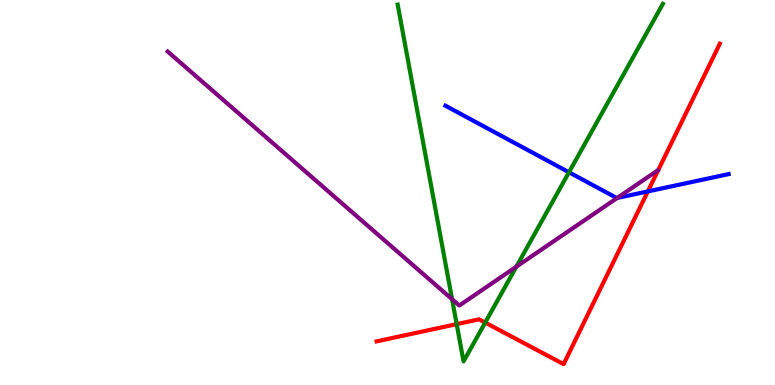[{'lines': ['blue', 'red'], 'intersections': [{'x': 8.36, 'y': 5.03}]}, {'lines': ['green', 'red'], 'intersections': [{'x': 5.89, 'y': 1.58}, {'x': 6.26, 'y': 1.62}]}, {'lines': ['purple', 'red'], 'intersections': []}, {'lines': ['blue', 'green'], 'intersections': [{'x': 7.34, 'y': 5.53}]}, {'lines': ['blue', 'purple'], 'intersections': [{'x': 7.96, 'y': 4.86}]}, {'lines': ['green', 'purple'], 'intersections': [{'x': 5.83, 'y': 2.23}, {'x': 6.66, 'y': 3.07}]}]